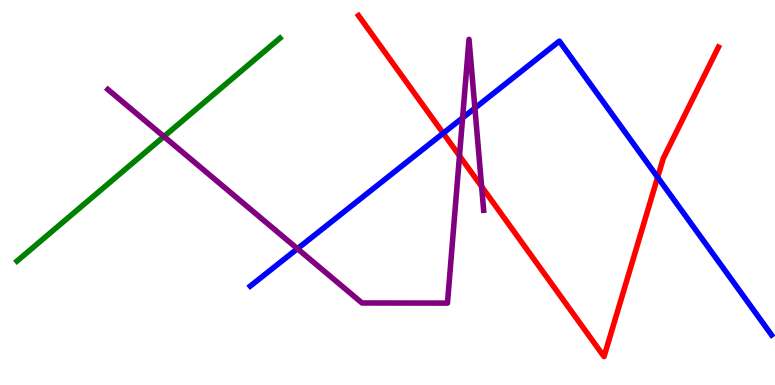[{'lines': ['blue', 'red'], 'intersections': [{'x': 5.72, 'y': 6.54}, {'x': 8.49, 'y': 5.4}]}, {'lines': ['green', 'red'], 'intersections': []}, {'lines': ['purple', 'red'], 'intersections': [{'x': 5.93, 'y': 5.95}, {'x': 6.21, 'y': 5.15}]}, {'lines': ['blue', 'green'], 'intersections': []}, {'lines': ['blue', 'purple'], 'intersections': [{'x': 3.84, 'y': 3.54}, {'x': 5.97, 'y': 6.94}, {'x': 6.13, 'y': 7.19}]}, {'lines': ['green', 'purple'], 'intersections': [{'x': 2.11, 'y': 6.45}]}]